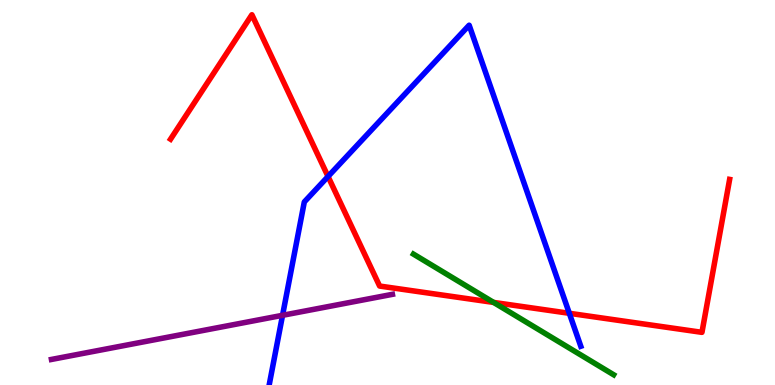[{'lines': ['blue', 'red'], 'intersections': [{'x': 4.23, 'y': 5.42}, {'x': 7.35, 'y': 1.86}]}, {'lines': ['green', 'red'], 'intersections': [{'x': 6.37, 'y': 2.14}]}, {'lines': ['purple', 'red'], 'intersections': []}, {'lines': ['blue', 'green'], 'intersections': []}, {'lines': ['blue', 'purple'], 'intersections': [{'x': 3.65, 'y': 1.81}]}, {'lines': ['green', 'purple'], 'intersections': []}]